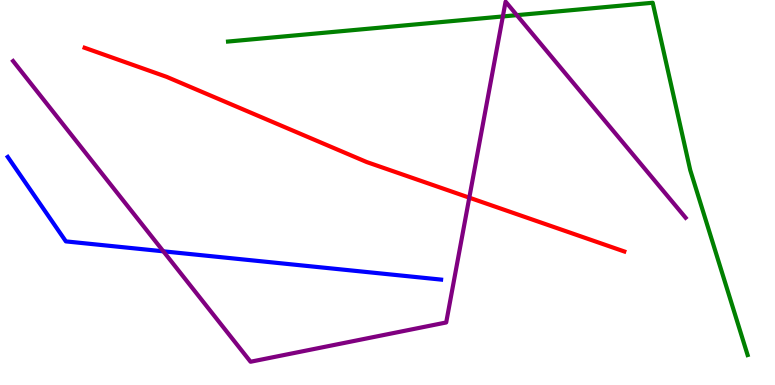[{'lines': ['blue', 'red'], 'intersections': []}, {'lines': ['green', 'red'], 'intersections': []}, {'lines': ['purple', 'red'], 'intersections': [{'x': 6.06, 'y': 4.87}]}, {'lines': ['blue', 'green'], 'intersections': []}, {'lines': ['blue', 'purple'], 'intersections': [{'x': 2.11, 'y': 3.47}]}, {'lines': ['green', 'purple'], 'intersections': [{'x': 6.49, 'y': 9.57}, {'x': 6.67, 'y': 9.61}]}]